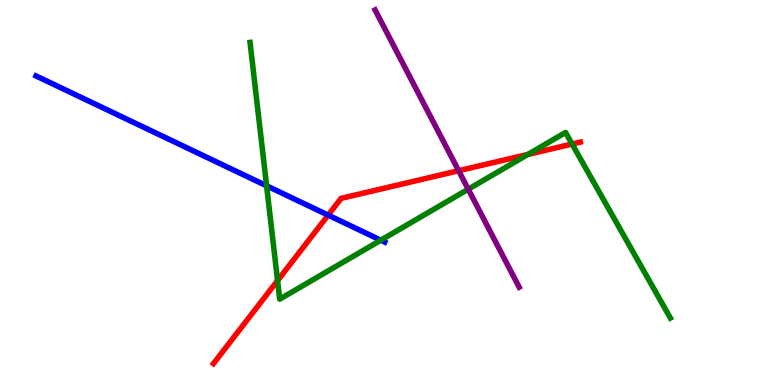[{'lines': ['blue', 'red'], 'intersections': [{'x': 4.23, 'y': 4.41}]}, {'lines': ['green', 'red'], 'intersections': [{'x': 3.58, 'y': 2.71}, {'x': 6.81, 'y': 5.99}, {'x': 7.38, 'y': 6.26}]}, {'lines': ['purple', 'red'], 'intersections': [{'x': 5.92, 'y': 5.57}]}, {'lines': ['blue', 'green'], 'intersections': [{'x': 3.44, 'y': 5.17}, {'x': 4.91, 'y': 3.76}]}, {'lines': ['blue', 'purple'], 'intersections': []}, {'lines': ['green', 'purple'], 'intersections': [{'x': 6.04, 'y': 5.09}]}]